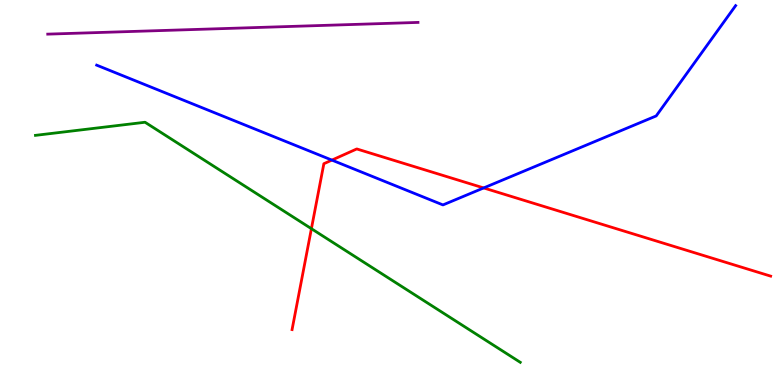[{'lines': ['blue', 'red'], 'intersections': [{'x': 4.28, 'y': 5.84}, {'x': 6.24, 'y': 5.12}]}, {'lines': ['green', 'red'], 'intersections': [{'x': 4.02, 'y': 4.06}]}, {'lines': ['purple', 'red'], 'intersections': []}, {'lines': ['blue', 'green'], 'intersections': []}, {'lines': ['blue', 'purple'], 'intersections': []}, {'lines': ['green', 'purple'], 'intersections': []}]